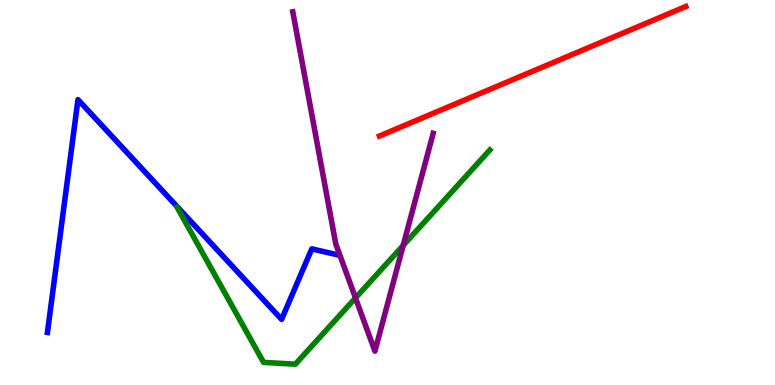[{'lines': ['blue', 'red'], 'intersections': []}, {'lines': ['green', 'red'], 'intersections': []}, {'lines': ['purple', 'red'], 'intersections': []}, {'lines': ['blue', 'green'], 'intersections': []}, {'lines': ['blue', 'purple'], 'intersections': []}, {'lines': ['green', 'purple'], 'intersections': [{'x': 4.59, 'y': 2.26}, {'x': 5.2, 'y': 3.63}]}]